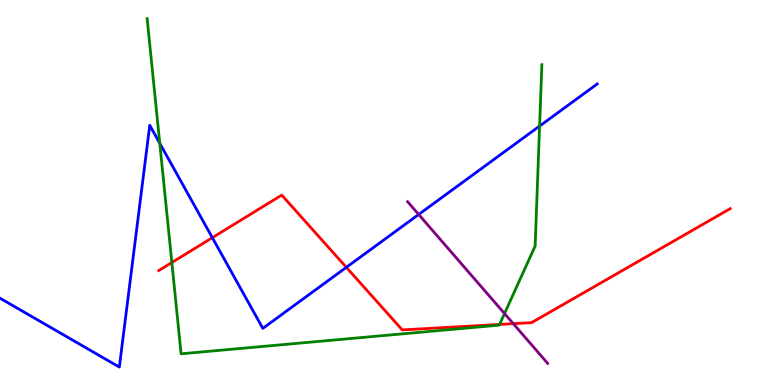[{'lines': ['blue', 'red'], 'intersections': [{'x': 2.74, 'y': 3.83}, {'x': 4.47, 'y': 3.06}]}, {'lines': ['green', 'red'], 'intersections': [{'x': 2.22, 'y': 3.18}, {'x': 6.45, 'y': 1.57}]}, {'lines': ['purple', 'red'], 'intersections': [{'x': 6.62, 'y': 1.59}]}, {'lines': ['blue', 'green'], 'intersections': [{'x': 2.06, 'y': 6.28}, {'x': 6.96, 'y': 6.73}]}, {'lines': ['blue', 'purple'], 'intersections': [{'x': 5.4, 'y': 4.43}]}, {'lines': ['green', 'purple'], 'intersections': [{'x': 6.51, 'y': 1.86}]}]